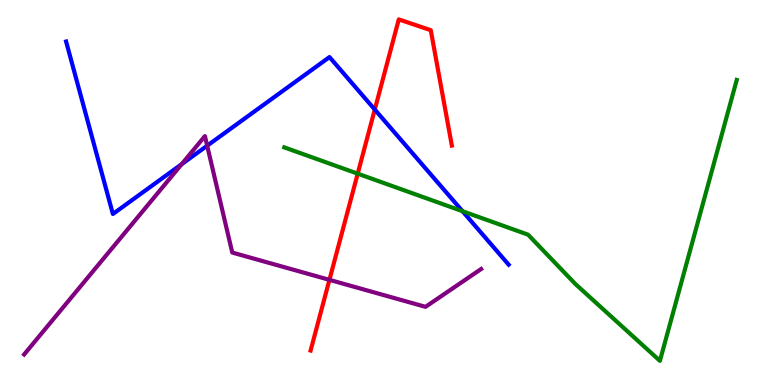[{'lines': ['blue', 'red'], 'intersections': [{'x': 4.84, 'y': 7.15}]}, {'lines': ['green', 'red'], 'intersections': [{'x': 4.62, 'y': 5.49}]}, {'lines': ['purple', 'red'], 'intersections': [{'x': 4.25, 'y': 2.73}]}, {'lines': ['blue', 'green'], 'intersections': [{'x': 5.97, 'y': 4.51}]}, {'lines': ['blue', 'purple'], 'intersections': [{'x': 2.34, 'y': 5.74}, {'x': 2.67, 'y': 6.22}]}, {'lines': ['green', 'purple'], 'intersections': []}]